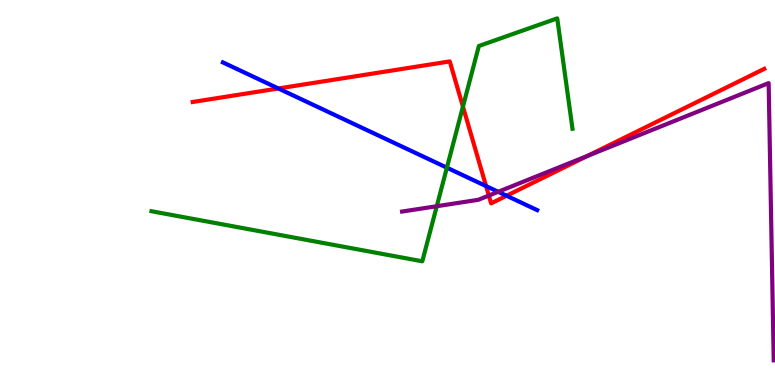[{'lines': ['blue', 'red'], 'intersections': [{'x': 3.59, 'y': 7.7}, {'x': 6.27, 'y': 5.17}, {'x': 6.54, 'y': 4.92}]}, {'lines': ['green', 'red'], 'intersections': [{'x': 5.97, 'y': 7.23}]}, {'lines': ['purple', 'red'], 'intersections': [{'x': 6.31, 'y': 4.92}, {'x': 7.58, 'y': 5.95}]}, {'lines': ['blue', 'green'], 'intersections': [{'x': 5.77, 'y': 5.64}]}, {'lines': ['blue', 'purple'], 'intersections': [{'x': 6.43, 'y': 5.02}]}, {'lines': ['green', 'purple'], 'intersections': [{'x': 5.64, 'y': 4.64}]}]